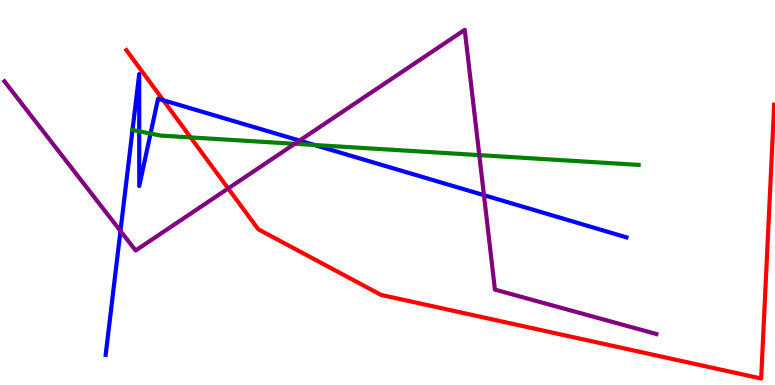[{'lines': ['blue', 'red'], 'intersections': [{'x': 2.11, 'y': 7.4}]}, {'lines': ['green', 'red'], 'intersections': [{'x': 2.46, 'y': 6.43}]}, {'lines': ['purple', 'red'], 'intersections': [{'x': 2.94, 'y': 5.11}]}, {'lines': ['blue', 'green'], 'intersections': [{'x': 1.71, 'y': 6.62}, {'x': 1.8, 'y': 6.59}, {'x': 1.94, 'y': 6.53}, {'x': 4.06, 'y': 6.23}]}, {'lines': ['blue', 'purple'], 'intersections': [{'x': 1.55, 'y': 4.0}, {'x': 3.87, 'y': 6.35}, {'x': 6.24, 'y': 4.93}]}, {'lines': ['green', 'purple'], 'intersections': [{'x': 3.8, 'y': 6.26}, {'x': 6.18, 'y': 5.97}]}]